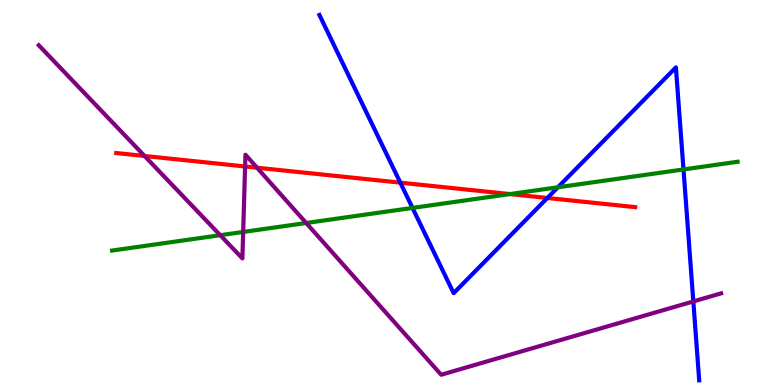[{'lines': ['blue', 'red'], 'intersections': [{'x': 5.17, 'y': 5.26}, {'x': 7.06, 'y': 4.86}]}, {'lines': ['green', 'red'], 'intersections': [{'x': 6.58, 'y': 4.96}]}, {'lines': ['purple', 'red'], 'intersections': [{'x': 1.87, 'y': 5.95}, {'x': 3.16, 'y': 5.68}, {'x': 3.32, 'y': 5.64}]}, {'lines': ['blue', 'green'], 'intersections': [{'x': 5.32, 'y': 4.6}, {'x': 7.2, 'y': 5.14}, {'x': 8.82, 'y': 5.6}]}, {'lines': ['blue', 'purple'], 'intersections': [{'x': 8.95, 'y': 2.17}]}, {'lines': ['green', 'purple'], 'intersections': [{'x': 2.84, 'y': 3.89}, {'x': 3.14, 'y': 3.98}, {'x': 3.95, 'y': 4.21}]}]